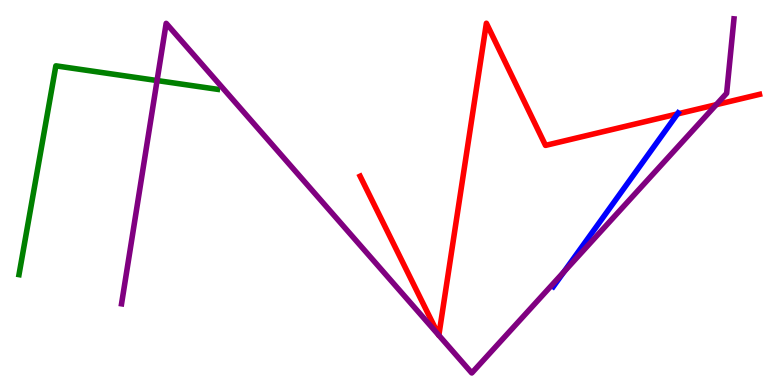[{'lines': ['blue', 'red'], 'intersections': [{'x': 8.74, 'y': 7.04}]}, {'lines': ['green', 'red'], 'intersections': []}, {'lines': ['purple', 'red'], 'intersections': [{'x': 5.66, 'y': 1.3}, {'x': 5.66, 'y': 1.29}, {'x': 9.24, 'y': 7.28}]}, {'lines': ['blue', 'green'], 'intersections': []}, {'lines': ['blue', 'purple'], 'intersections': [{'x': 7.28, 'y': 2.94}]}, {'lines': ['green', 'purple'], 'intersections': [{'x': 2.03, 'y': 7.91}]}]